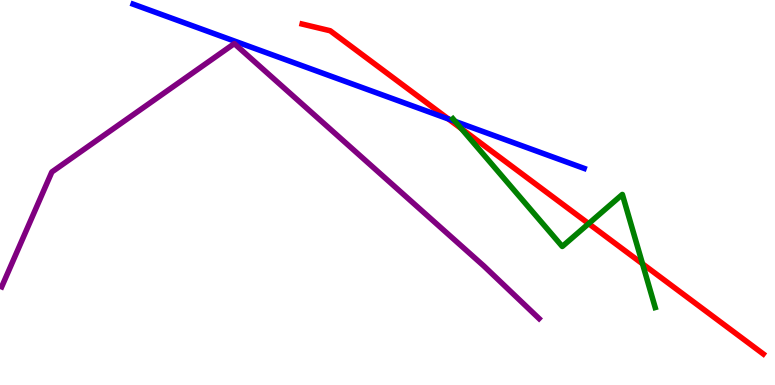[{'lines': ['blue', 'red'], 'intersections': [{'x': 5.79, 'y': 6.91}]}, {'lines': ['green', 'red'], 'intersections': [{'x': 5.95, 'y': 6.66}, {'x': 7.6, 'y': 4.19}, {'x': 8.29, 'y': 3.15}]}, {'lines': ['purple', 'red'], 'intersections': []}, {'lines': ['blue', 'green'], 'intersections': [{'x': 5.87, 'y': 6.85}]}, {'lines': ['blue', 'purple'], 'intersections': []}, {'lines': ['green', 'purple'], 'intersections': []}]